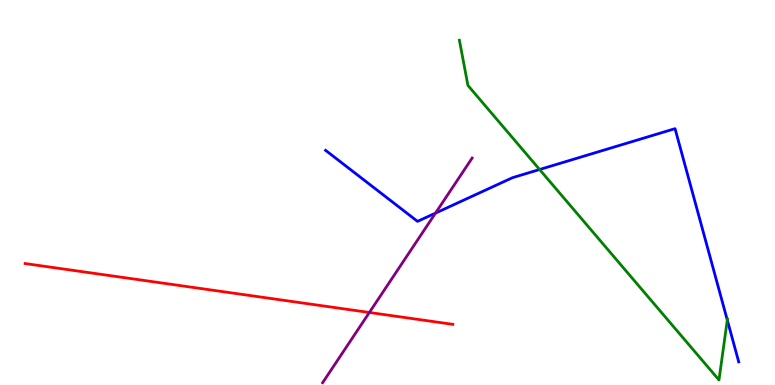[{'lines': ['blue', 'red'], 'intersections': []}, {'lines': ['green', 'red'], 'intersections': []}, {'lines': ['purple', 'red'], 'intersections': [{'x': 4.77, 'y': 1.88}]}, {'lines': ['blue', 'green'], 'intersections': [{'x': 6.96, 'y': 5.6}, {'x': 9.38, 'y': 1.69}]}, {'lines': ['blue', 'purple'], 'intersections': [{'x': 5.62, 'y': 4.46}]}, {'lines': ['green', 'purple'], 'intersections': []}]